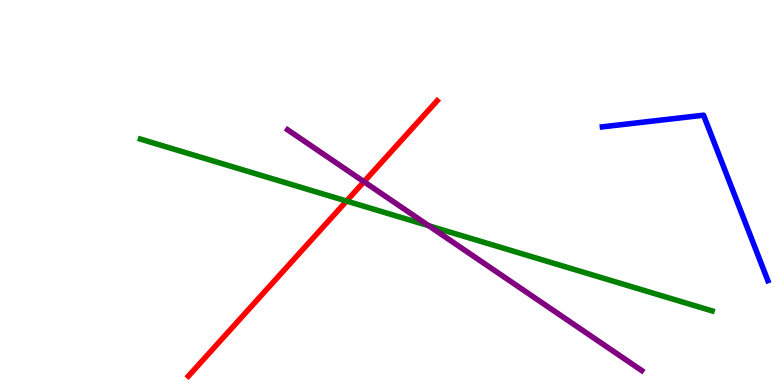[{'lines': ['blue', 'red'], 'intersections': []}, {'lines': ['green', 'red'], 'intersections': [{'x': 4.47, 'y': 4.78}]}, {'lines': ['purple', 'red'], 'intersections': [{'x': 4.7, 'y': 5.28}]}, {'lines': ['blue', 'green'], 'intersections': []}, {'lines': ['blue', 'purple'], 'intersections': []}, {'lines': ['green', 'purple'], 'intersections': [{'x': 5.53, 'y': 4.14}]}]